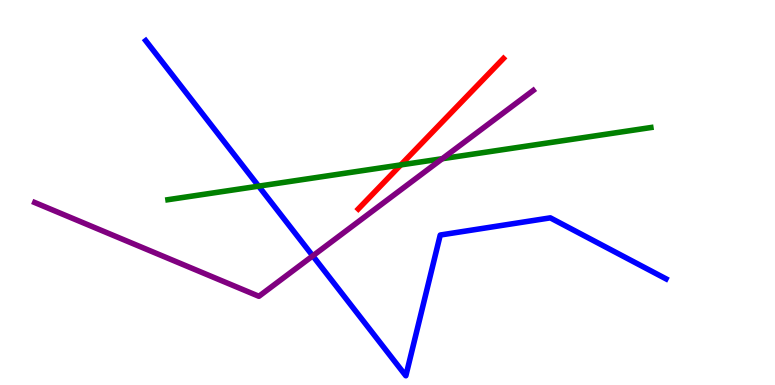[{'lines': ['blue', 'red'], 'intersections': []}, {'lines': ['green', 'red'], 'intersections': [{'x': 5.17, 'y': 5.72}]}, {'lines': ['purple', 'red'], 'intersections': []}, {'lines': ['blue', 'green'], 'intersections': [{'x': 3.34, 'y': 5.16}]}, {'lines': ['blue', 'purple'], 'intersections': [{'x': 4.04, 'y': 3.35}]}, {'lines': ['green', 'purple'], 'intersections': [{'x': 5.71, 'y': 5.88}]}]